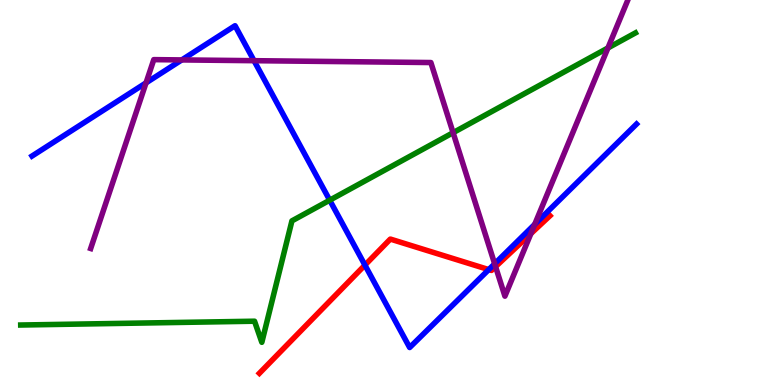[{'lines': ['blue', 'red'], 'intersections': [{'x': 4.71, 'y': 3.11}, {'x': 6.31, 'y': 3.0}]}, {'lines': ['green', 'red'], 'intersections': []}, {'lines': ['purple', 'red'], 'intersections': [{'x': 6.39, 'y': 3.07}, {'x': 6.85, 'y': 3.93}]}, {'lines': ['blue', 'green'], 'intersections': [{'x': 4.25, 'y': 4.8}]}, {'lines': ['blue', 'purple'], 'intersections': [{'x': 1.88, 'y': 7.85}, {'x': 2.35, 'y': 8.44}, {'x': 3.28, 'y': 8.42}, {'x': 6.38, 'y': 3.15}, {'x': 6.9, 'y': 4.17}]}, {'lines': ['green', 'purple'], 'intersections': [{'x': 5.85, 'y': 6.55}, {'x': 7.84, 'y': 8.75}]}]